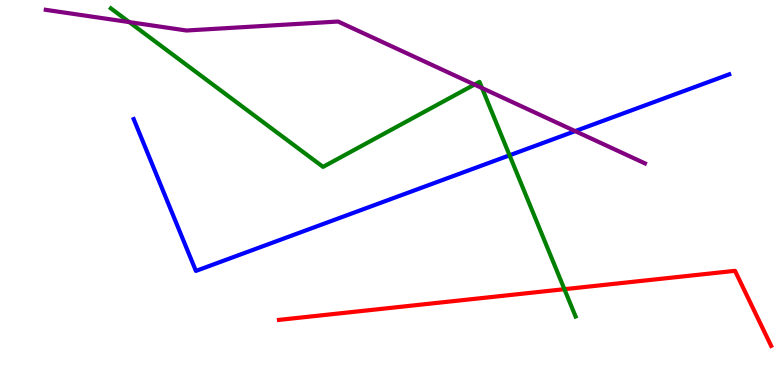[{'lines': ['blue', 'red'], 'intersections': []}, {'lines': ['green', 'red'], 'intersections': [{'x': 7.28, 'y': 2.49}]}, {'lines': ['purple', 'red'], 'intersections': []}, {'lines': ['blue', 'green'], 'intersections': [{'x': 6.57, 'y': 5.97}]}, {'lines': ['blue', 'purple'], 'intersections': [{'x': 7.42, 'y': 6.59}]}, {'lines': ['green', 'purple'], 'intersections': [{'x': 1.67, 'y': 9.43}, {'x': 6.12, 'y': 7.8}, {'x': 6.22, 'y': 7.71}]}]